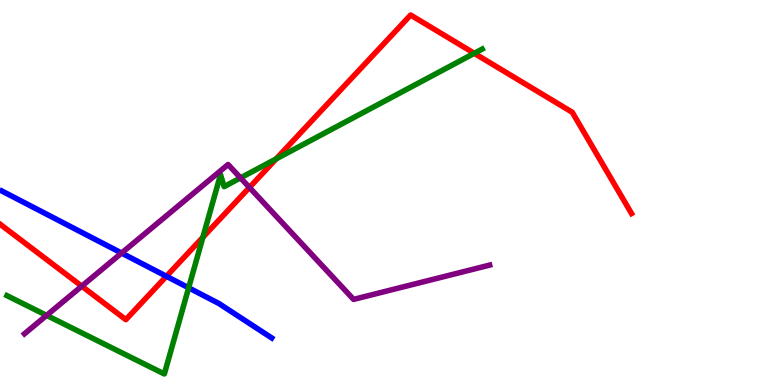[{'lines': ['blue', 'red'], 'intersections': [{'x': 2.15, 'y': 2.82}]}, {'lines': ['green', 'red'], 'intersections': [{'x': 2.62, 'y': 3.84}, {'x': 3.56, 'y': 5.87}, {'x': 6.12, 'y': 8.62}]}, {'lines': ['purple', 'red'], 'intersections': [{'x': 1.05, 'y': 2.57}, {'x': 3.22, 'y': 5.13}]}, {'lines': ['blue', 'green'], 'intersections': [{'x': 2.43, 'y': 2.52}]}, {'lines': ['blue', 'purple'], 'intersections': [{'x': 1.57, 'y': 3.43}]}, {'lines': ['green', 'purple'], 'intersections': [{'x': 0.602, 'y': 1.81}, {'x': 3.1, 'y': 5.38}]}]